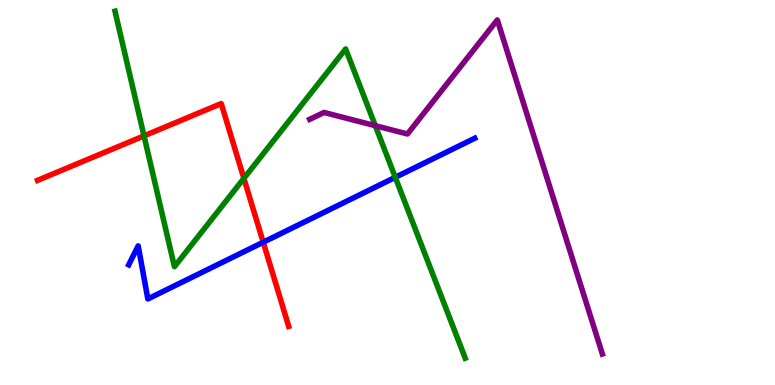[{'lines': ['blue', 'red'], 'intersections': [{'x': 3.4, 'y': 3.71}]}, {'lines': ['green', 'red'], 'intersections': [{'x': 1.86, 'y': 6.47}, {'x': 3.15, 'y': 5.37}]}, {'lines': ['purple', 'red'], 'intersections': []}, {'lines': ['blue', 'green'], 'intersections': [{'x': 5.1, 'y': 5.39}]}, {'lines': ['blue', 'purple'], 'intersections': []}, {'lines': ['green', 'purple'], 'intersections': [{'x': 4.84, 'y': 6.74}]}]